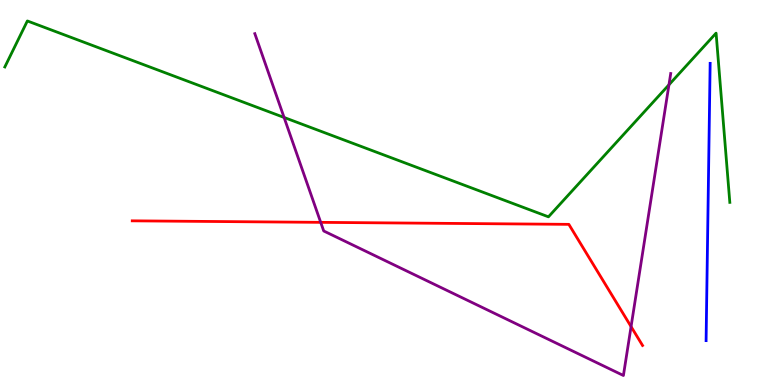[{'lines': ['blue', 'red'], 'intersections': []}, {'lines': ['green', 'red'], 'intersections': []}, {'lines': ['purple', 'red'], 'intersections': [{'x': 4.14, 'y': 4.22}, {'x': 8.14, 'y': 1.52}]}, {'lines': ['blue', 'green'], 'intersections': []}, {'lines': ['blue', 'purple'], 'intersections': []}, {'lines': ['green', 'purple'], 'intersections': [{'x': 3.67, 'y': 6.95}, {'x': 8.63, 'y': 7.8}]}]